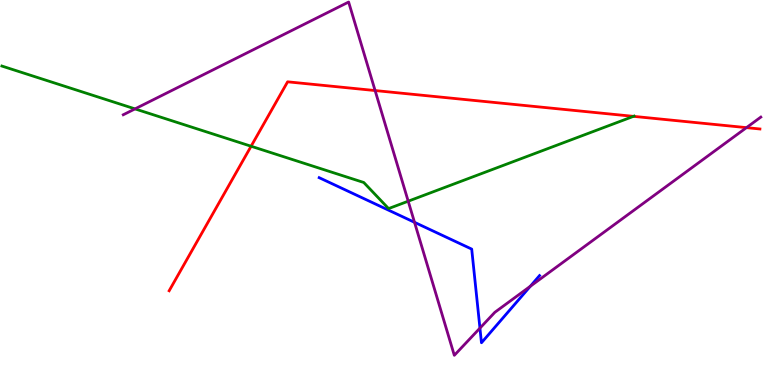[{'lines': ['blue', 'red'], 'intersections': []}, {'lines': ['green', 'red'], 'intersections': [{'x': 3.24, 'y': 6.2}, {'x': 8.17, 'y': 6.98}]}, {'lines': ['purple', 'red'], 'intersections': [{'x': 4.84, 'y': 7.65}, {'x': 9.63, 'y': 6.68}]}, {'lines': ['blue', 'green'], 'intersections': []}, {'lines': ['blue', 'purple'], 'intersections': [{'x': 5.35, 'y': 4.23}, {'x': 6.19, 'y': 1.48}, {'x': 6.84, 'y': 2.56}]}, {'lines': ['green', 'purple'], 'intersections': [{'x': 1.74, 'y': 7.17}, {'x': 5.27, 'y': 4.77}]}]